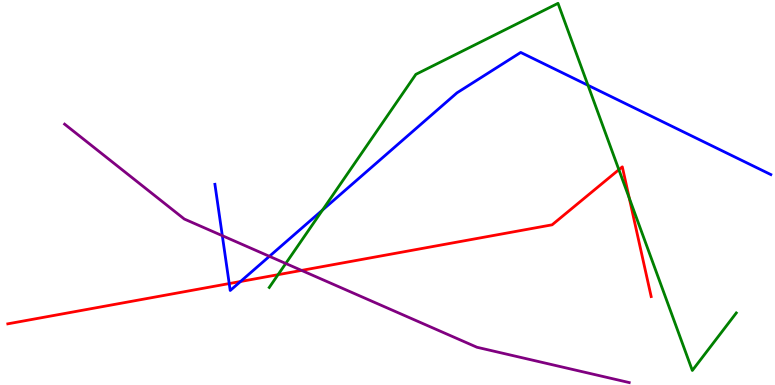[{'lines': ['blue', 'red'], 'intersections': [{'x': 2.96, 'y': 2.63}, {'x': 3.1, 'y': 2.69}]}, {'lines': ['green', 'red'], 'intersections': [{'x': 3.59, 'y': 2.87}, {'x': 7.99, 'y': 5.59}, {'x': 8.12, 'y': 4.85}]}, {'lines': ['purple', 'red'], 'intersections': [{'x': 3.89, 'y': 2.98}]}, {'lines': ['blue', 'green'], 'intersections': [{'x': 4.16, 'y': 4.54}, {'x': 7.59, 'y': 7.78}]}, {'lines': ['blue', 'purple'], 'intersections': [{'x': 2.87, 'y': 3.88}, {'x': 3.48, 'y': 3.34}]}, {'lines': ['green', 'purple'], 'intersections': [{'x': 3.69, 'y': 3.16}]}]